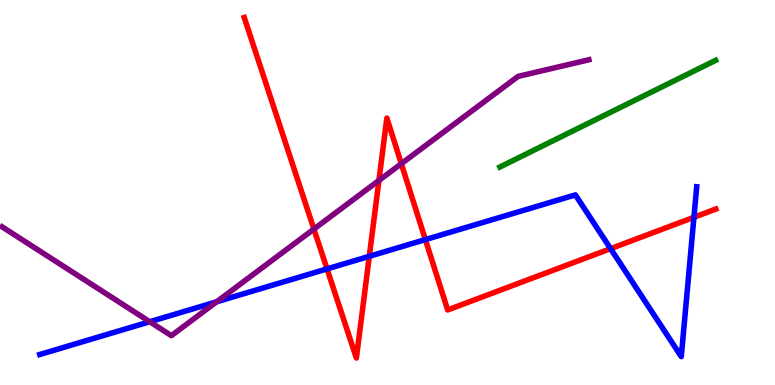[{'lines': ['blue', 'red'], 'intersections': [{'x': 4.22, 'y': 3.02}, {'x': 4.77, 'y': 3.34}, {'x': 5.49, 'y': 3.78}, {'x': 7.88, 'y': 3.54}, {'x': 8.95, 'y': 4.36}]}, {'lines': ['green', 'red'], 'intersections': []}, {'lines': ['purple', 'red'], 'intersections': [{'x': 4.05, 'y': 4.05}, {'x': 4.89, 'y': 5.31}, {'x': 5.18, 'y': 5.75}]}, {'lines': ['blue', 'green'], 'intersections': []}, {'lines': ['blue', 'purple'], 'intersections': [{'x': 1.93, 'y': 1.64}, {'x': 2.8, 'y': 2.16}]}, {'lines': ['green', 'purple'], 'intersections': []}]